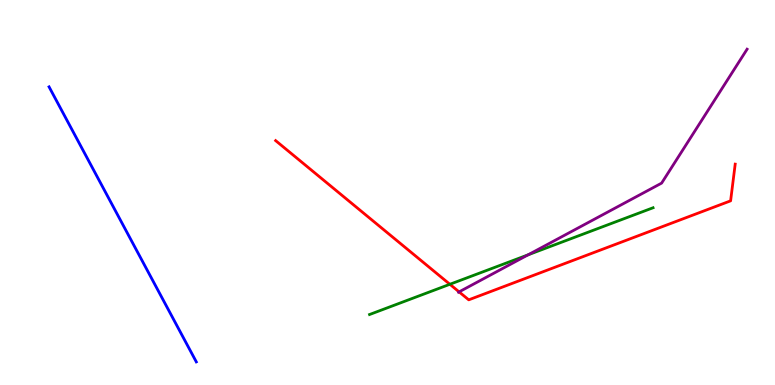[{'lines': ['blue', 'red'], 'intersections': []}, {'lines': ['green', 'red'], 'intersections': [{'x': 5.8, 'y': 2.62}]}, {'lines': ['purple', 'red'], 'intersections': [{'x': 5.92, 'y': 2.42}]}, {'lines': ['blue', 'green'], 'intersections': []}, {'lines': ['blue', 'purple'], 'intersections': []}, {'lines': ['green', 'purple'], 'intersections': [{'x': 6.81, 'y': 3.38}]}]